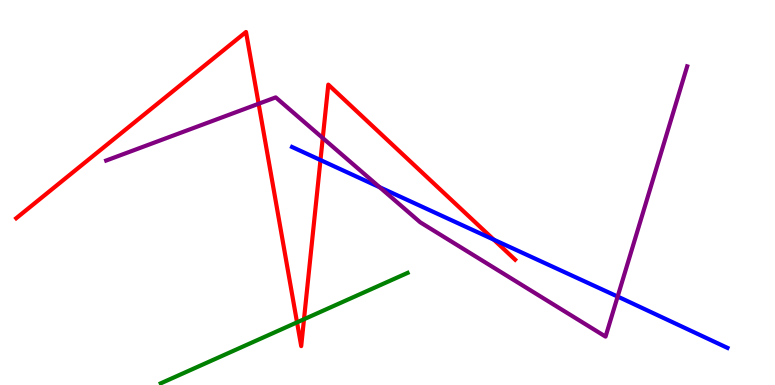[{'lines': ['blue', 'red'], 'intersections': [{'x': 4.14, 'y': 5.84}, {'x': 6.37, 'y': 3.78}]}, {'lines': ['green', 'red'], 'intersections': [{'x': 3.83, 'y': 1.63}, {'x': 3.92, 'y': 1.71}]}, {'lines': ['purple', 'red'], 'intersections': [{'x': 3.34, 'y': 7.31}, {'x': 4.16, 'y': 6.41}]}, {'lines': ['blue', 'green'], 'intersections': []}, {'lines': ['blue', 'purple'], 'intersections': [{'x': 4.9, 'y': 5.14}, {'x': 7.97, 'y': 2.3}]}, {'lines': ['green', 'purple'], 'intersections': []}]